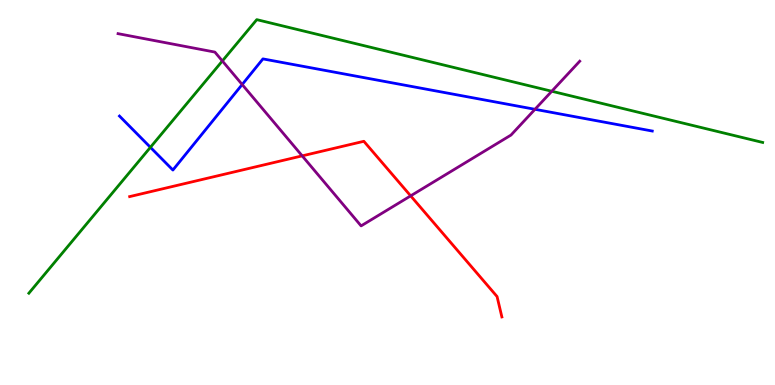[{'lines': ['blue', 'red'], 'intersections': []}, {'lines': ['green', 'red'], 'intersections': []}, {'lines': ['purple', 'red'], 'intersections': [{'x': 3.9, 'y': 5.95}, {'x': 5.3, 'y': 4.91}]}, {'lines': ['blue', 'green'], 'intersections': [{'x': 1.94, 'y': 6.17}]}, {'lines': ['blue', 'purple'], 'intersections': [{'x': 3.12, 'y': 7.8}, {'x': 6.9, 'y': 7.16}]}, {'lines': ['green', 'purple'], 'intersections': [{'x': 2.87, 'y': 8.42}, {'x': 7.12, 'y': 7.63}]}]